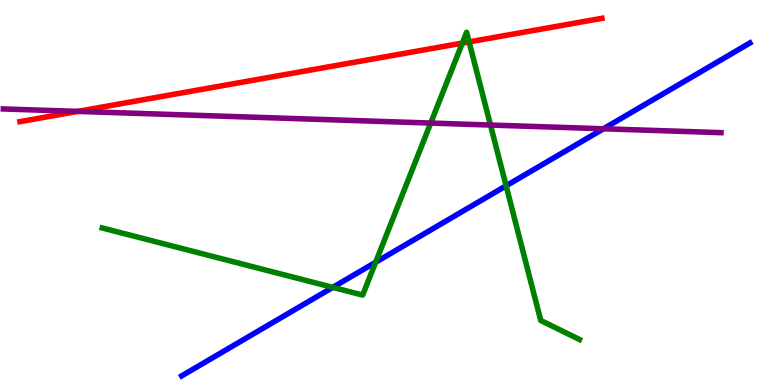[{'lines': ['blue', 'red'], 'intersections': []}, {'lines': ['green', 'red'], 'intersections': [{'x': 5.97, 'y': 8.88}, {'x': 6.05, 'y': 8.91}]}, {'lines': ['purple', 'red'], 'intersections': [{'x': 1.0, 'y': 7.11}]}, {'lines': ['blue', 'green'], 'intersections': [{'x': 4.29, 'y': 2.54}, {'x': 4.85, 'y': 3.19}, {'x': 6.53, 'y': 5.17}]}, {'lines': ['blue', 'purple'], 'intersections': [{'x': 7.79, 'y': 6.66}]}, {'lines': ['green', 'purple'], 'intersections': [{'x': 5.56, 'y': 6.8}, {'x': 6.33, 'y': 6.75}]}]